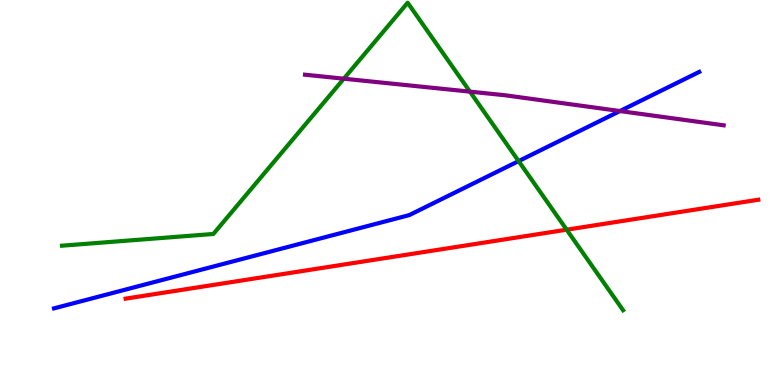[{'lines': ['blue', 'red'], 'intersections': []}, {'lines': ['green', 'red'], 'intersections': [{'x': 7.31, 'y': 4.03}]}, {'lines': ['purple', 'red'], 'intersections': []}, {'lines': ['blue', 'green'], 'intersections': [{'x': 6.69, 'y': 5.82}]}, {'lines': ['blue', 'purple'], 'intersections': [{'x': 8.0, 'y': 7.12}]}, {'lines': ['green', 'purple'], 'intersections': [{'x': 4.44, 'y': 7.96}, {'x': 6.06, 'y': 7.62}]}]